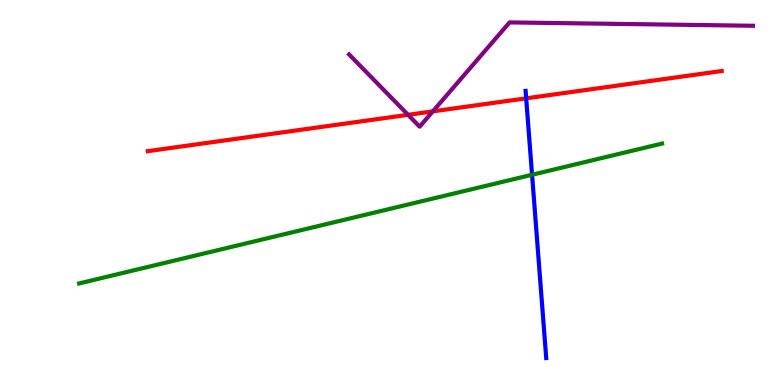[{'lines': ['blue', 'red'], 'intersections': [{'x': 6.79, 'y': 7.45}]}, {'lines': ['green', 'red'], 'intersections': []}, {'lines': ['purple', 'red'], 'intersections': [{'x': 5.27, 'y': 7.02}, {'x': 5.59, 'y': 7.11}]}, {'lines': ['blue', 'green'], 'intersections': [{'x': 6.87, 'y': 5.46}]}, {'lines': ['blue', 'purple'], 'intersections': []}, {'lines': ['green', 'purple'], 'intersections': []}]